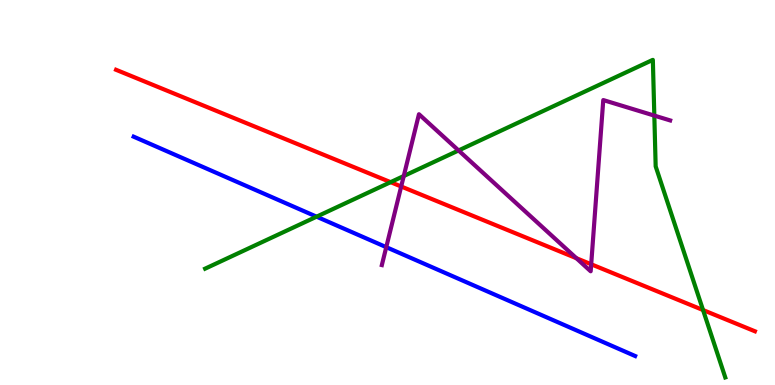[{'lines': ['blue', 'red'], 'intersections': []}, {'lines': ['green', 'red'], 'intersections': [{'x': 5.04, 'y': 5.27}, {'x': 9.07, 'y': 1.95}]}, {'lines': ['purple', 'red'], 'intersections': [{'x': 5.18, 'y': 5.16}, {'x': 7.44, 'y': 3.29}, {'x': 7.63, 'y': 3.14}]}, {'lines': ['blue', 'green'], 'intersections': [{'x': 4.08, 'y': 4.37}]}, {'lines': ['blue', 'purple'], 'intersections': [{'x': 4.98, 'y': 3.58}]}, {'lines': ['green', 'purple'], 'intersections': [{'x': 5.21, 'y': 5.43}, {'x': 5.92, 'y': 6.09}, {'x': 8.44, 'y': 7.0}]}]